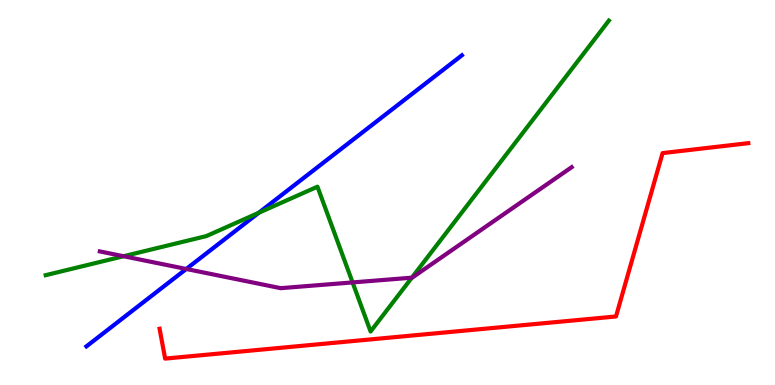[{'lines': ['blue', 'red'], 'intersections': []}, {'lines': ['green', 'red'], 'intersections': []}, {'lines': ['purple', 'red'], 'intersections': []}, {'lines': ['blue', 'green'], 'intersections': [{'x': 3.34, 'y': 4.47}]}, {'lines': ['blue', 'purple'], 'intersections': [{'x': 2.4, 'y': 3.01}]}, {'lines': ['green', 'purple'], 'intersections': [{'x': 1.59, 'y': 3.34}, {'x': 4.55, 'y': 2.66}, {'x': 5.31, 'y': 2.79}]}]